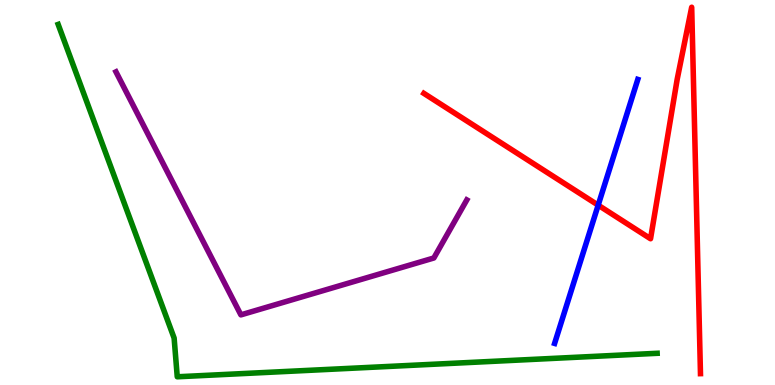[{'lines': ['blue', 'red'], 'intersections': [{'x': 7.72, 'y': 4.67}]}, {'lines': ['green', 'red'], 'intersections': []}, {'lines': ['purple', 'red'], 'intersections': []}, {'lines': ['blue', 'green'], 'intersections': []}, {'lines': ['blue', 'purple'], 'intersections': []}, {'lines': ['green', 'purple'], 'intersections': []}]